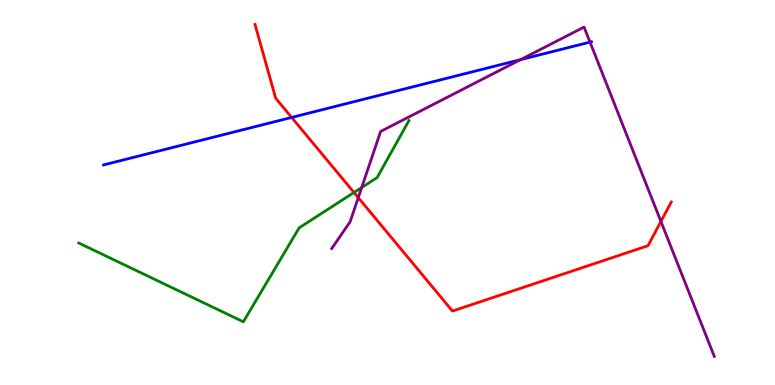[{'lines': ['blue', 'red'], 'intersections': [{'x': 3.76, 'y': 6.95}]}, {'lines': ['green', 'red'], 'intersections': [{'x': 4.57, 'y': 5.0}]}, {'lines': ['purple', 'red'], 'intersections': [{'x': 4.62, 'y': 4.87}, {'x': 8.53, 'y': 4.25}]}, {'lines': ['blue', 'green'], 'intersections': []}, {'lines': ['blue', 'purple'], 'intersections': [{'x': 6.72, 'y': 8.45}, {'x': 7.61, 'y': 8.91}]}, {'lines': ['green', 'purple'], 'intersections': [{'x': 4.67, 'y': 5.13}]}]